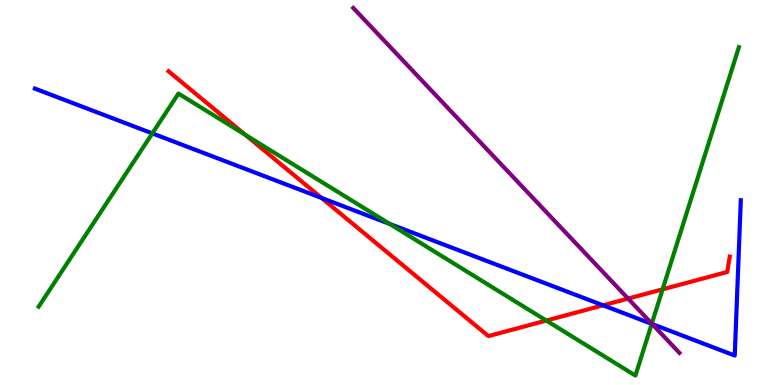[{'lines': ['blue', 'red'], 'intersections': [{'x': 4.15, 'y': 4.86}, {'x': 7.78, 'y': 2.07}]}, {'lines': ['green', 'red'], 'intersections': [{'x': 3.16, 'y': 6.5}, {'x': 7.05, 'y': 1.67}, {'x': 8.55, 'y': 2.48}]}, {'lines': ['purple', 'red'], 'intersections': [{'x': 8.1, 'y': 2.24}]}, {'lines': ['blue', 'green'], 'intersections': [{'x': 1.97, 'y': 6.54}, {'x': 5.03, 'y': 4.18}, {'x': 8.41, 'y': 1.59}]}, {'lines': ['blue', 'purple'], 'intersections': [{'x': 8.42, 'y': 1.58}]}, {'lines': ['green', 'purple'], 'intersections': [{'x': 8.41, 'y': 1.59}]}]